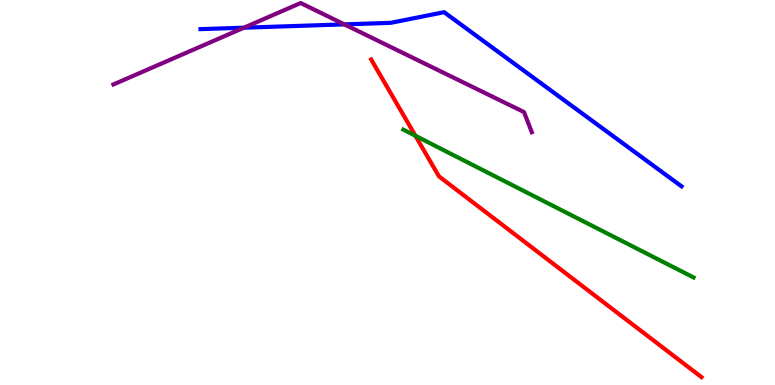[{'lines': ['blue', 'red'], 'intersections': []}, {'lines': ['green', 'red'], 'intersections': [{'x': 5.36, 'y': 6.47}]}, {'lines': ['purple', 'red'], 'intersections': []}, {'lines': ['blue', 'green'], 'intersections': []}, {'lines': ['blue', 'purple'], 'intersections': [{'x': 3.15, 'y': 9.28}, {'x': 4.44, 'y': 9.37}]}, {'lines': ['green', 'purple'], 'intersections': []}]